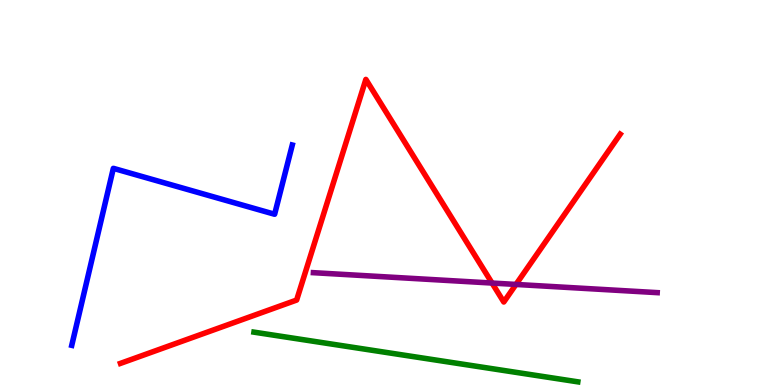[{'lines': ['blue', 'red'], 'intersections': []}, {'lines': ['green', 'red'], 'intersections': []}, {'lines': ['purple', 'red'], 'intersections': [{'x': 6.35, 'y': 2.65}, {'x': 6.66, 'y': 2.61}]}, {'lines': ['blue', 'green'], 'intersections': []}, {'lines': ['blue', 'purple'], 'intersections': []}, {'lines': ['green', 'purple'], 'intersections': []}]